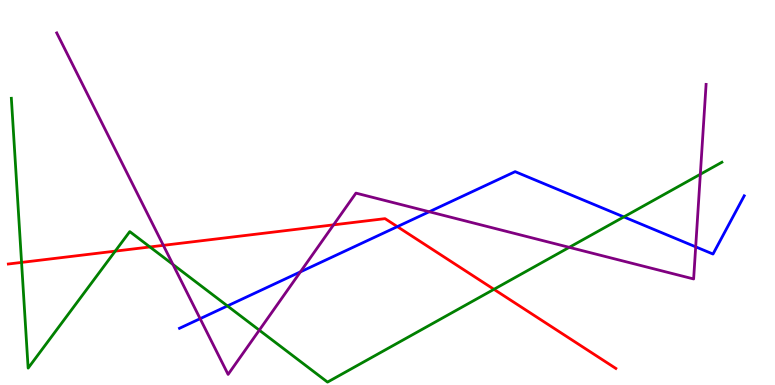[{'lines': ['blue', 'red'], 'intersections': [{'x': 5.13, 'y': 4.11}]}, {'lines': ['green', 'red'], 'intersections': [{'x': 0.278, 'y': 3.18}, {'x': 1.49, 'y': 3.48}, {'x': 1.93, 'y': 3.59}, {'x': 6.37, 'y': 2.49}]}, {'lines': ['purple', 'red'], 'intersections': [{'x': 2.11, 'y': 3.63}, {'x': 4.3, 'y': 4.16}]}, {'lines': ['blue', 'green'], 'intersections': [{'x': 2.93, 'y': 2.05}, {'x': 8.05, 'y': 4.37}]}, {'lines': ['blue', 'purple'], 'intersections': [{'x': 2.58, 'y': 1.72}, {'x': 3.88, 'y': 2.94}, {'x': 5.54, 'y': 4.5}, {'x': 8.98, 'y': 3.59}]}, {'lines': ['green', 'purple'], 'intersections': [{'x': 2.23, 'y': 3.13}, {'x': 3.35, 'y': 1.42}, {'x': 7.35, 'y': 3.58}, {'x': 9.04, 'y': 5.47}]}]